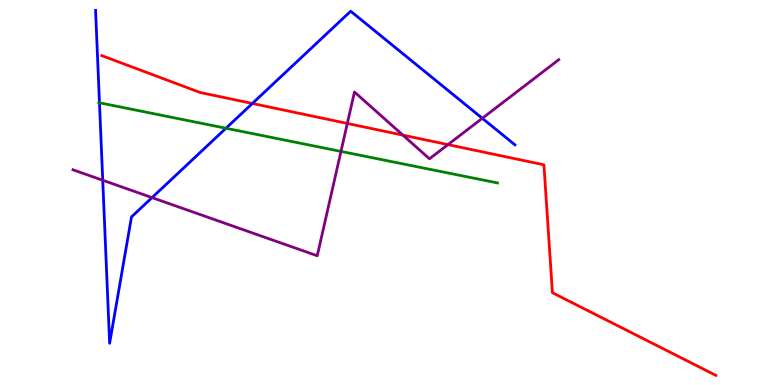[{'lines': ['blue', 'red'], 'intersections': [{'x': 3.26, 'y': 7.31}]}, {'lines': ['green', 'red'], 'intersections': []}, {'lines': ['purple', 'red'], 'intersections': [{'x': 4.48, 'y': 6.79}, {'x': 5.2, 'y': 6.49}, {'x': 5.78, 'y': 6.24}]}, {'lines': ['blue', 'green'], 'intersections': [{'x': 1.28, 'y': 7.33}, {'x': 2.92, 'y': 6.67}]}, {'lines': ['blue', 'purple'], 'intersections': [{'x': 1.33, 'y': 5.32}, {'x': 1.96, 'y': 4.87}, {'x': 6.22, 'y': 6.93}]}, {'lines': ['green', 'purple'], 'intersections': [{'x': 4.4, 'y': 6.07}]}]